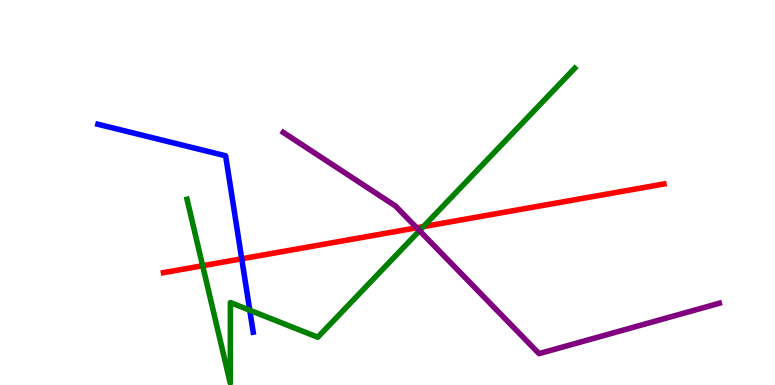[{'lines': ['blue', 'red'], 'intersections': [{'x': 3.12, 'y': 3.28}]}, {'lines': ['green', 'red'], 'intersections': [{'x': 2.61, 'y': 3.1}, {'x': 5.46, 'y': 4.11}]}, {'lines': ['purple', 'red'], 'intersections': [{'x': 5.38, 'y': 4.08}]}, {'lines': ['blue', 'green'], 'intersections': [{'x': 3.22, 'y': 1.94}]}, {'lines': ['blue', 'purple'], 'intersections': []}, {'lines': ['green', 'purple'], 'intersections': [{'x': 5.41, 'y': 4.01}]}]